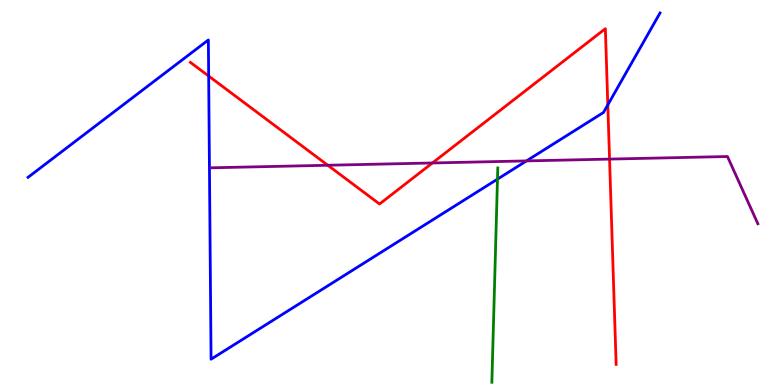[{'lines': ['blue', 'red'], 'intersections': [{'x': 2.69, 'y': 8.02}, {'x': 7.84, 'y': 7.28}]}, {'lines': ['green', 'red'], 'intersections': []}, {'lines': ['purple', 'red'], 'intersections': [{'x': 4.23, 'y': 5.71}, {'x': 5.58, 'y': 5.77}, {'x': 7.87, 'y': 5.87}]}, {'lines': ['blue', 'green'], 'intersections': [{'x': 6.42, 'y': 5.35}]}, {'lines': ['blue', 'purple'], 'intersections': [{'x': 6.79, 'y': 5.82}]}, {'lines': ['green', 'purple'], 'intersections': []}]